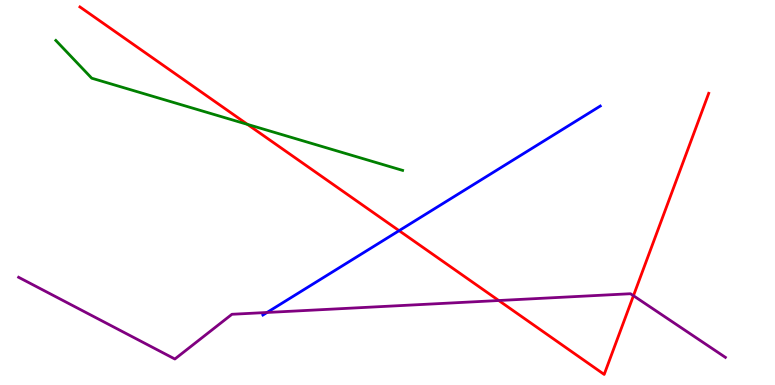[{'lines': ['blue', 'red'], 'intersections': [{'x': 5.15, 'y': 4.01}]}, {'lines': ['green', 'red'], 'intersections': [{'x': 3.19, 'y': 6.77}]}, {'lines': ['purple', 'red'], 'intersections': [{'x': 6.44, 'y': 2.19}, {'x': 8.17, 'y': 2.32}]}, {'lines': ['blue', 'green'], 'intersections': []}, {'lines': ['blue', 'purple'], 'intersections': [{'x': 3.45, 'y': 1.88}]}, {'lines': ['green', 'purple'], 'intersections': []}]